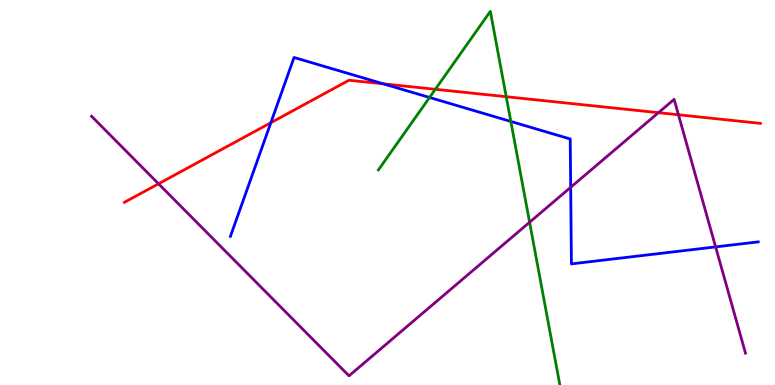[{'lines': ['blue', 'red'], 'intersections': [{'x': 3.49, 'y': 6.81}, {'x': 4.95, 'y': 7.82}]}, {'lines': ['green', 'red'], 'intersections': [{'x': 5.62, 'y': 7.68}, {'x': 6.53, 'y': 7.49}]}, {'lines': ['purple', 'red'], 'intersections': [{'x': 2.05, 'y': 5.23}, {'x': 8.5, 'y': 7.07}, {'x': 8.75, 'y': 7.02}]}, {'lines': ['blue', 'green'], 'intersections': [{'x': 5.54, 'y': 7.47}, {'x': 6.59, 'y': 6.85}]}, {'lines': ['blue', 'purple'], 'intersections': [{'x': 7.36, 'y': 5.13}, {'x': 9.23, 'y': 3.59}]}, {'lines': ['green', 'purple'], 'intersections': [{'x': 6.83, 'y': 4.23}]}]